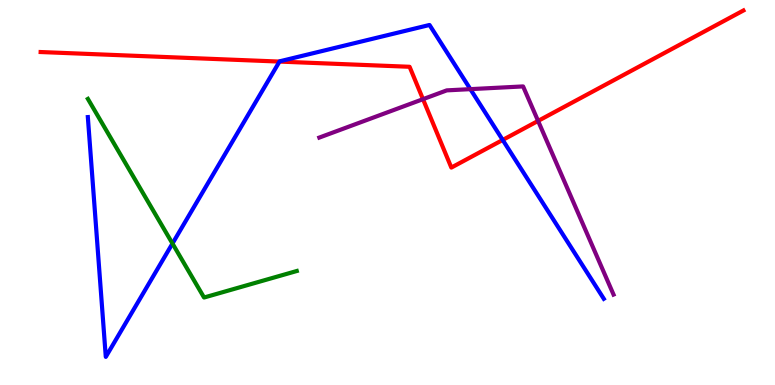[{'lines': ['blue', 'red'], 'intersections': [{'x': 3.61, 'y': 8.4}, {'x': 6.49, 'y': 6.36}]}, {'lines': ['green', 'red'], 'intersections': []}, {'lines': ['purple', 'red'], 'intersections': [{'x': 5.46, 'y': 7.42}, {'x': 6.94, 'y': 6.86}]}, {'lines': ['blue', 'green'], 'intersections': [{'x': 2.23, 'y': 3.67}]}, {'lines': ['blue', 'purple'], 'intersections': [{'x': 6.07, 'y': 7.68}]}, {'lines': ['green', 'purple'], 'intersections': []}]